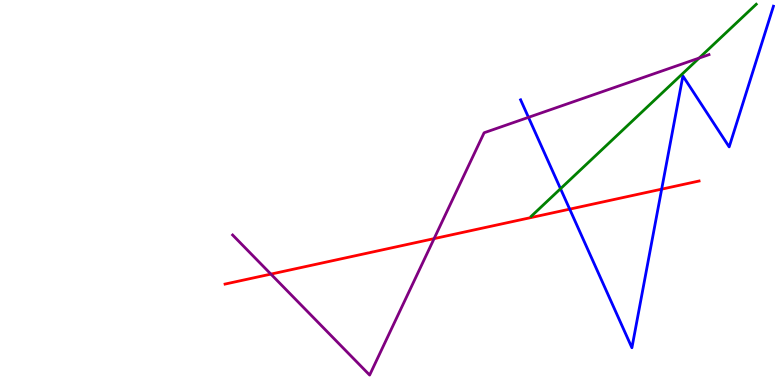[{'lines': ['blue', 'red'], 'intersections': [{'x': 7.35, 'y': 4.57}, {'x': 8.54, 'y': 5.09}]}, {'lines': ['green', 'red'], 'intersections': []}, {'lines': ['purple', 'red'], 'intersections': [{'x': 3.5, 'y': 2.88}, {'x': 5.6, 'y': 3.8}]}, {'lines': ['blue', 'green'], 'intersections': [{'x': 7.23, 'y': 5.1}]}, {'lines': ['blue', 'purple'], 'intersections': [{'x': 6.82, 'y': 6.95}]}, {'lines': ['green', 'purple'], 'intersections': [{'x': 9.02, 'y': 8.49}]}]